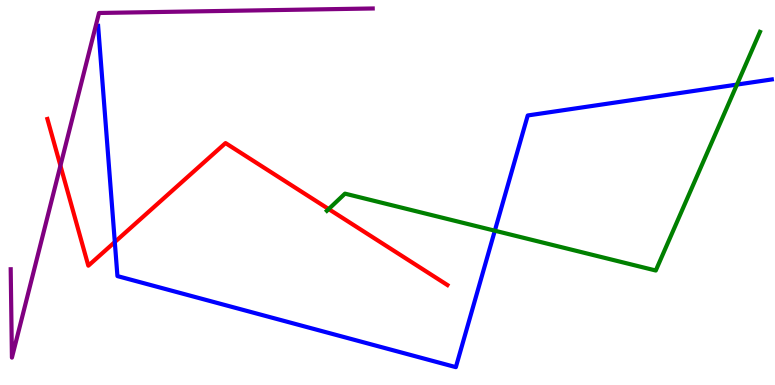[{'lines': ['blue', 'red'], 'intersections': [{'x': 1.48, 'y': 3.71}]}, {'lines': ['green', 'red'], 'intersections': [{'x': 4.24, 'y': 4.57}]}, {'lines': ['purple', 'red'], 'intersections': [{'x': 0.78, 'y': 5.7}]}, {'lines': ['blue', 'green'], 'intersections': [{'x': 6.38, 'y': 4.01}, {'x': 9.51, 'y': 7.8}]}, {'lines': ['blue', 'purple'], 'intersections': []}, {'lines': ['green', 'purple'], 'intersections': []}]